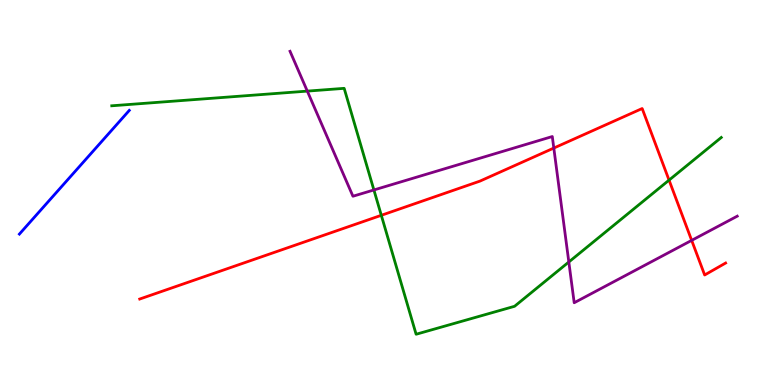[{'lines': ['blue', 'red'], 'intersections': []}, {'lines': ['green', 'red'], 'intersections': [{'x': 4.92, 'y': 4.41}, {'x': 8.63, 'y': 5.32}]}, {'lines': ['purple', 'red'], 'intersections': [{'x': 7.15, 'y': 6.15}, {'x': 8.92, 'y': 3.76}]}, {'lines': ['blue', 'green'], 'intersections': []}, {'lines': ['blue', 'purple'], 'intersections': []}, {'lines': ['green', 'purple'], 'intersections': [{'x': 3.97, 'y': 7.63}, {'x': 4.82, 'y': 5.07}, {'x': 7.34, 'y': 3.2}]}]